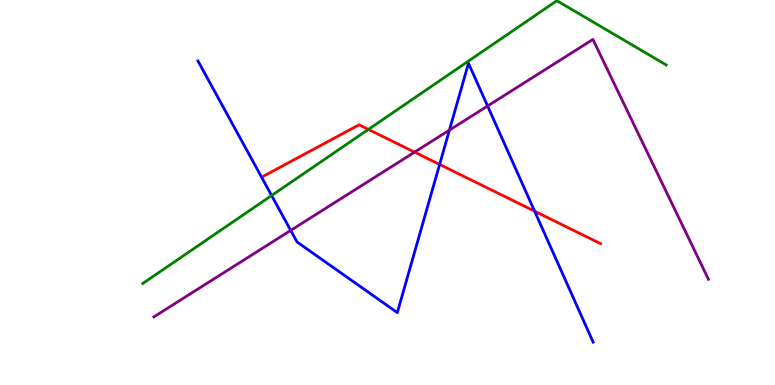[{'lines': ['blue', 'red'], 'intersections': [{'x': 5.67, 'y': 5.73}, {'x': 6.9, 'y': 4.51}]}, {'lines': ['green', 'red'], 'intersections': [{'x': 4.75, 'y': 6.64}]}, {'lines': ['purple', 'red'], 'intersections': [{'x': 5.35, 'y': 6.05}]}, {'lines': ['blue', 'green'], 'intersections': [{'x': 3.5, 'y': 4.92}]}, {'lines': ['blue', 'purple'], 'intersections': [{'x': 3.75, 'y': 4.02}, {'x': 5.8, 'y': 6.62}, {'x': 6.29, 'y': 7.25}]}, {'lines': ['green', 'purple'], 'intersections': []}]